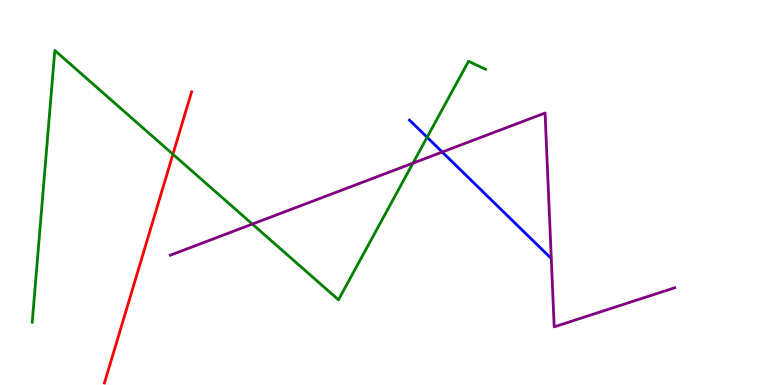[{'lines': ['blue', 'red'], 'intersections': []}, {'lines': ['green', 'red'], 'intersections': [{'x': 2.23, 'y': 5.99}]}, {'lines': ['purple', 'red'], 'intersections': []}, {'lines': ['blue', 'green'], 'intersections': [{'x': 5.51, 'y': 6.43}]}, {'lines': ['blue', 'purple'], 'intersections': [{'x': 5.71, 'y': 6.05}]}, {'lines': ['green', 'purple'], 'intersections': [{'x': 3.26, 'y': 4.18}, {'x': 5.33, 'y': 5.76}]}]